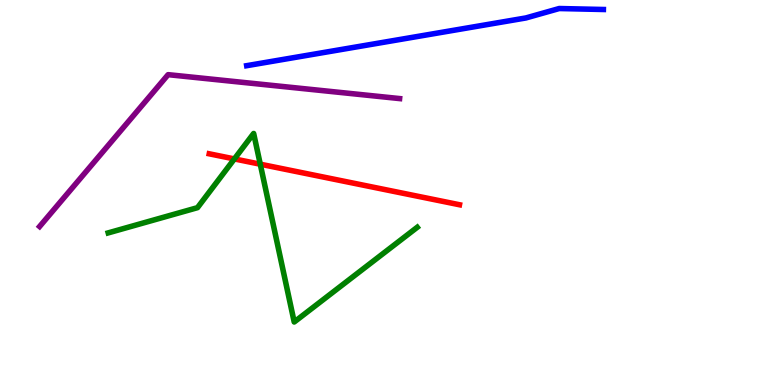[{'lines': ['blue', 'red'], 'intersections': []}, {'lines': ['green', 'red'], 'intersections': [{'x': 3.02, 'y': 5.87}, {'x': 3.36, 'y': 5.74}]}, {'lines': ['purple', 'red'], 'intersections': []}, {'lines': ['blue', 'green'], 'intersections': []}, {'lines': ['blue', 'purple'], 'intersections': []}, {'lines': ['green', 'purple'], 'intersections': []}]